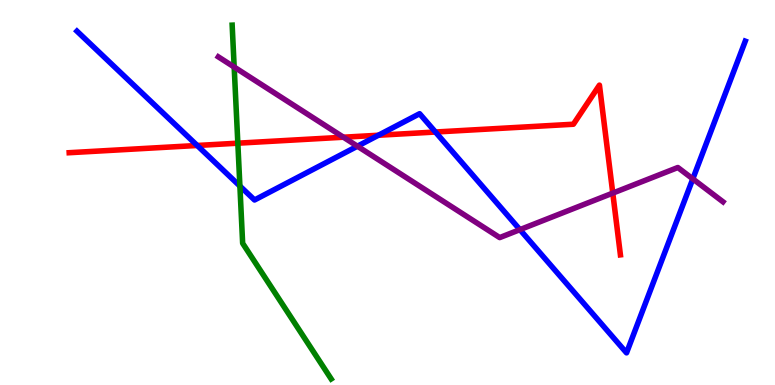[{'lines': ['blue', 'red'], 'intersections': [{'x': 2.54, 'y': 6.22}, {'x': 4.88, 'y': 6.49}, {'x': 5.62, 'y': 6.57}]}, {'lines': ['green', 'red'], 'intersections': [{'x': 3.07, 'y': 6.28}]}, {'lines': ['purple', 'red'], 'intersections': [{'x': 4.43, 'y': 6.44}, {'x': 7.91, 'y': 4.98}]}, {'lines': ['blue', 'green'], 'intersections': [{'x': 3.1, 'y': 5.17}]}, {'lines': ['blue', 'purple'], 'intersections': [{'x': 4.61, 'y': 6.2}, {'x': 6.71, 'y': 4.04}, {'x': 8.94, 'y': 5.35}]}, {'lines': ['green', 'purple'], 'intersections': [{'x': 3.02, 'y': 8.26}]}]